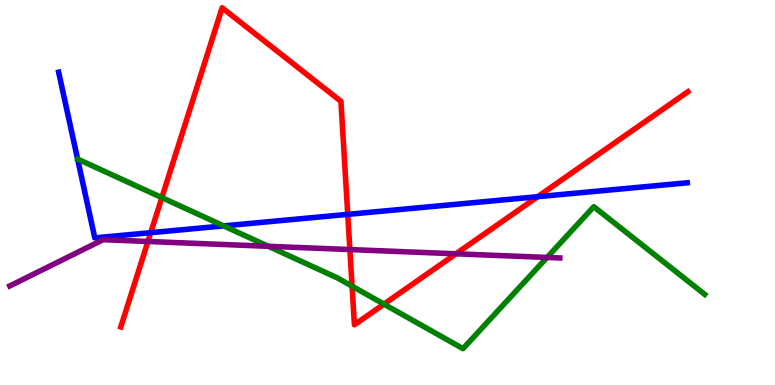[{'lines': ['blue', 'red'], 'intersections': [{'x': 1.94, 'y': 3.96}, {'x': 4.49, 'y': 4.43}, {'x': 6.94, 'y': 4.89}]}, {'lines': ['green', 'red'], 'intersections': [{'x': 2.09, 'y': 4.87}, {'x': 4.54, 'y': 2.57}, {'x': 4.95, 'y': 2.1}]}, {'lines': ['purple', 'red'], 'intersections': [{'x': 1.91, 'y': 3.73}, {'x': 4.51, 'y': 3.52}, {'x': 5.88, 'y': 3.41}]}, {'lines': ['blue', 'green'], 'intersections': [{'x': 2.89, 'y': 4.13}]}, {'lines': ['blue', 'purple'], 'intersections': []}, {'lines': ['green', 'purple'], 'intersections': [{'x': 3.46, 'y': 3.6}, {'x': 7.06, 'y': 3.31}]}]